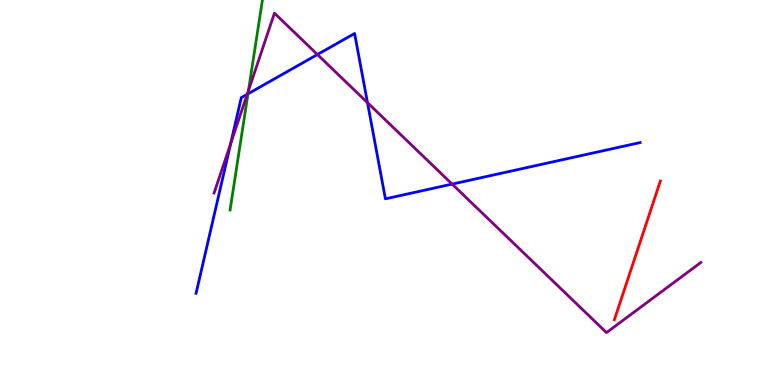[{'lines': ['blue', 'red'], 'intersections': []}, {'lines': ['green', 'red'], 'intersections': []}, {'lines': ['purple', 'red'], 'intersections': []}, {'lines': ['blue', 'green'], 'intersections': [{'x': 3.2, 'y': 7.56}]}, {'lines': ['blue', 'purple'], 'intersections': [{'x': 2.98, 'y': 6.27}, {'x': 3.19, 'y': 7.55}, {'x': 4.1, 'y': 8.58}, {'x': 4.74, 'y': 7.33}, {'x': 5.83, 'y': 5.22}]}, {'lines': ['green', 'purple'], 'intersections': [{'x': 3.21, 'y': 7.65}]}]